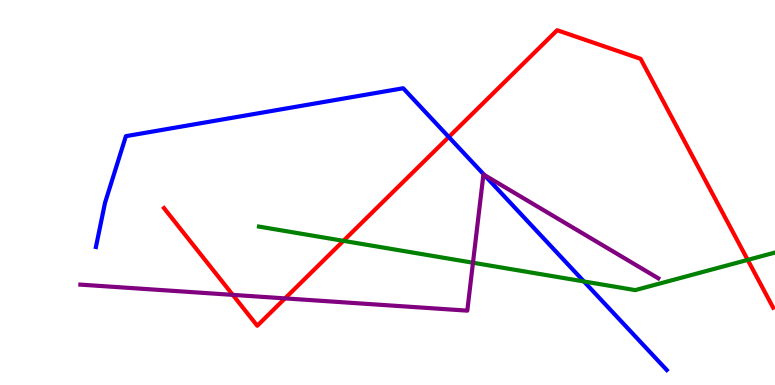[{'lines': ['blue', 'red'], 'intersections': [{'x': 5.79, 'y': 6.44}]}, {'lines': ['green', 'red'], 'intersections': [{'x': 4.43, 'y': 3.74}, {'x': 9.65, 'y': 3.25}]}, {'lines': ['purple', 'red'], 'intersections': [{'x': 3.0, 'y': 2.34}, {'x': 3.68, 'y': 2.25}]}, {'lines': ['blue', 'green'], 'intersections': [{'x': 7.53, 'y': 2.69}]}, {'lines': ['blue', 'purple'], 'intersections': [{'x': 6.25, 'y': 5.46}]}, {'lines': ['green', 'purple'], 'intersections': [{'x': 6.1, 'y': 3.18}]}]